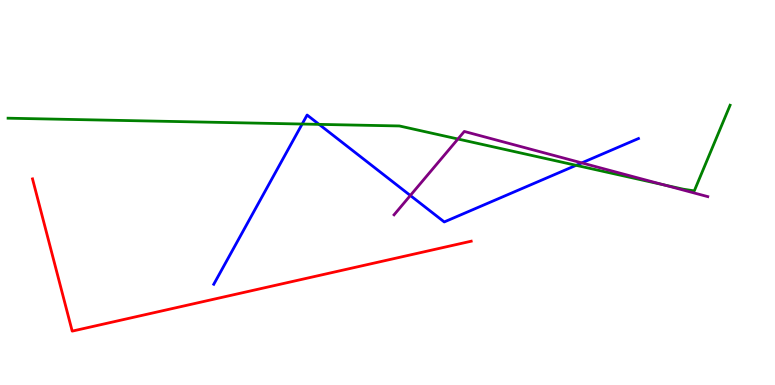[{'lines': ['blue', 'red'], 'intersections': []}, {'lines': ['green', 'red'], 'intersections': []}, {'lines': ['purple', 'red'], 'intersections': []}, {'lines': ['blue', 'green'], 'intersections': [{'x': 3.9, 'y': 6.78}, {'x': 4.12, 'y': 6.77}, {'x': 7.43, 'y': 5.71}]}, {'lines': ['blue', 'purple'], 'intersections': [{'x': 5.29, 'y': 4.92}, {'x': 7.51, 'y': 5.77}]}, {'lines': ['green', 'purple'], 'intersections': [{'x': 5.91, 'y': 6.39}, {'x': 8.57, 'y': 5.2}]}]